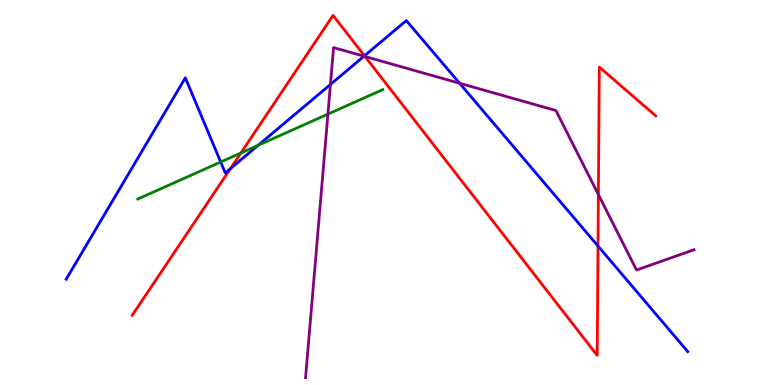[{'lines': ['blue', 'red'], 'intersections': [{'x': 2.97, 'y': 5.62}, {'x': 4.7, 'y': 8.55}, {'x': 7.72, 'y': 3.61}]}, {'lines': ['green', 'red'], 'intersections': [{'x': 3.11, 'y': 6.03}]}, {'lines': ['purple', 'red'], 'intersections': [{'x': 4.71, 'y': 8.53}, {'x': 7.72, 'y': 4.95}]}, {'lines': ['blue', 'green'], 'intersections': [{'x': 2.85, 'y': 5.79}, {'x': 3.33, 'y': 6.23}]}, {'lines': ['blue', 'purple'], 'intersections': [{'x': 4.26, 'y': 7.81}, {'x': 4.7, 'y': 8.54}, {'x': 5.93, 'y': 7.84}]}, {'lines': ['green', 'purple'], 'intersections': [{'x': 4.23, 'y': 7.04}]}]